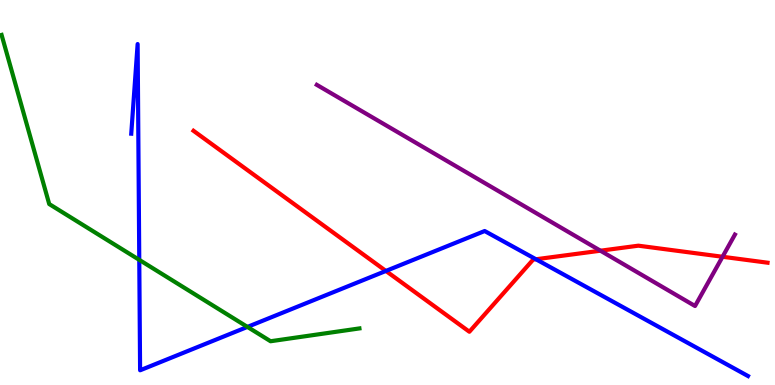[{'lines': ['blue', 'red'], 'intersections': [{'x': 4.98, 'y': 2.96}, {'x': 6.92, 'y': 3.27}]}, {'lines': ['green', 'red'], 'intersections': []}, {'lines': ['purple', 'red'], 'intersections': [{'x': 7.75, 'y': 3.49}, {'x': 9.32, 'y': 3.33}]}, {'lines': ['blue', 'green'], 'intersections': [{'x': 1.8, 'y': 3.25}, {'x': 3.19, 'y': 1.51}]}, {'lines': ['blue', 'purple'], 'intersections': []}, {'lines': ['green', 'purple'], 'intersections': []}]